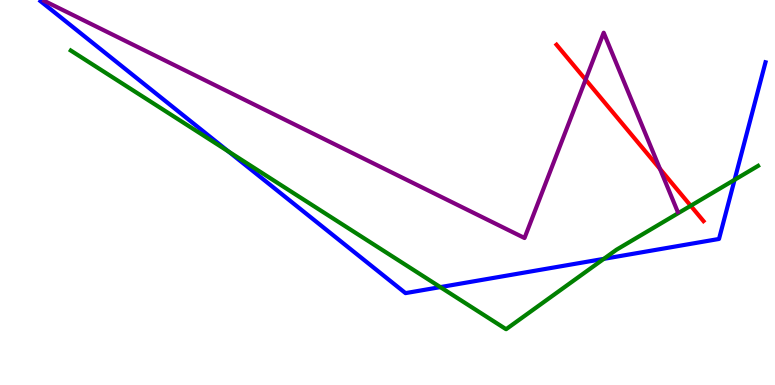[{'lines': ['blue', 'red'], 'intersections': []}, {'lines': ['green', 'red'], 'intersections': [{'x': 8.91, 'y': 4.66}]}, {'lines': ['purple', 'red'], 'intersections': [{'x': 7.56, 'y': 7.93}, {'x': 8.52, 'y': 5.61}]}, {'lines': ['blue', 'green'], 'intersections': [{'x': 2.95, 'y': 6.07}, {'x': 5.68, 'y': 2.54}, {'x': 7.79, 'y': 3.28}, {'x': 9.48, 'y': 5.33}]}, {'lines': ['blue', 'purple'], 'intersections': []}, {'lines': ['green', 'purple'], 'intersections': []}]